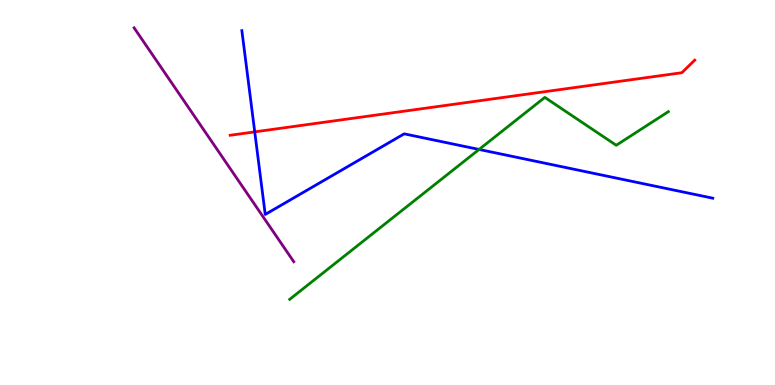[{'lines': ['blue', 'red'], 'intersections': [{'x': 3.29, 'y': 6.57}]}, {'lines': ['green', 'red'], 'intersections': []}, {'lines': ['purple', 'red'], 'intersections': []}, {'lines': ['blue', 'green'], 'intersections': [{'x': 6.18, 'y': 6.12}]}, {'lines': ['blue', 'purple'], 'intersections': []}, {'lines': ['green', 'purple'], 'intersections': []}]